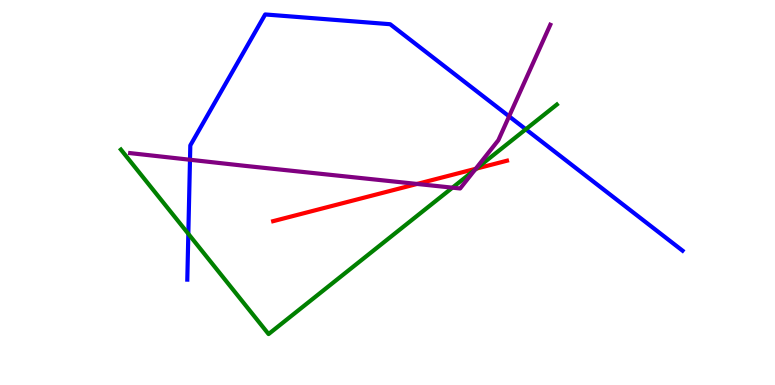[{'lines': ['blue', 'red'], 'intersections': []}, {'lines': ['green', 'red'], 'intersections': [{'x': 6.15, 'y': 5.62}]}, {'lines': ['purple', 'red'], 'intersections': [{'x': 5.38, 'y': 5.22}, {'x': 6.14, 'y': 5.62}]}, {'lines': ['blue', 'green'], 'intersections': [{'x': 2.43, 'y': 3.93}, {'x': 6.78, 'y': 6.64}]}, {'lines': ['blue', 'purple'], 'intersections': [{'x': 2.45, 'y': 5.85}, {'x': 6.57, 'y': 6.98}]}, {'lines': ['green', 'purple'], 'intersections': [{'x': 5.84, 'y': 5.13}, {'x': 6.13, 'y': 5.59}]}]